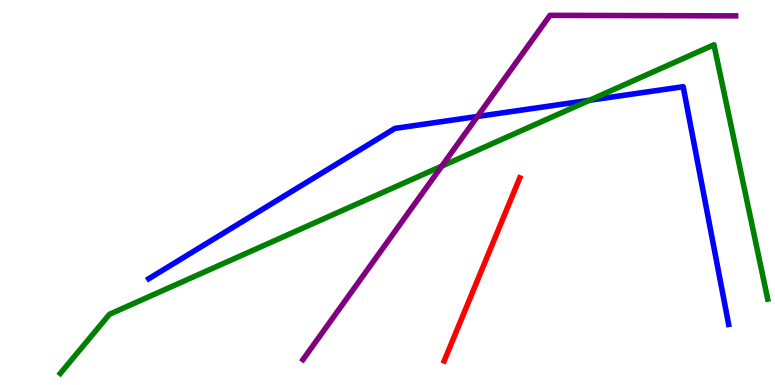[{'lines': ['blue', 'red'], 'intersections': []}, {'lines': ['green', 'red'], 'intersections': []}, {'lines': ['purple', 'red'], 'intersections': []}, {'lines': ['blue', 'green'], 'intersections': [{'x': 7.61, 'y': 7.4}]}, {'lines': ['blue', 'purple'], 'intersections': [{'x': 6.16, 'y': 6.97}]}, {'lines': ['green', 'purple'], 'intersections': [{'x': 5.7, 'y': 5.68}]}]